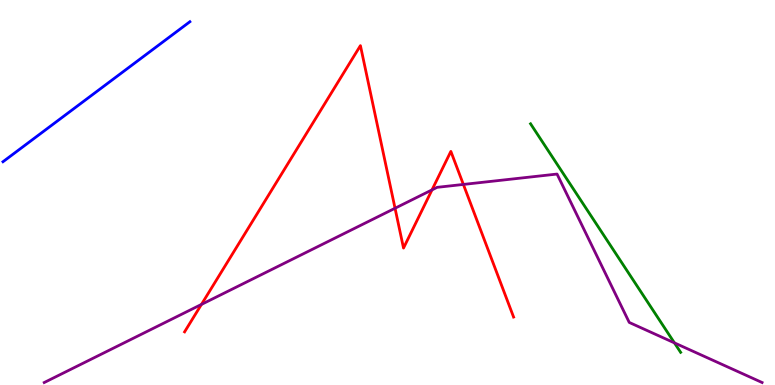[{'lines': ['blue', 'red'], 'intersections': []}, {'lines': ['green', 'red'], 'intersections': []}, {'lines': ['purple', 'red'], 'intersections': [{'x': 2.6, 'y': 2.09}, {'x': 5.1, 'y': 4.59}, {'x': 5.57, 'y': 5.07}, {'x': 5.98, 'y': 5.21}]}, {'lines': ['blue', 'green'], 'intersections': []}, {'lines': ['blue', 'purple'], 'intersections': []}, {'lines': ['green', 'purple'], 'intersections': [{'x': 8.7, 'y': 1.09}]}]